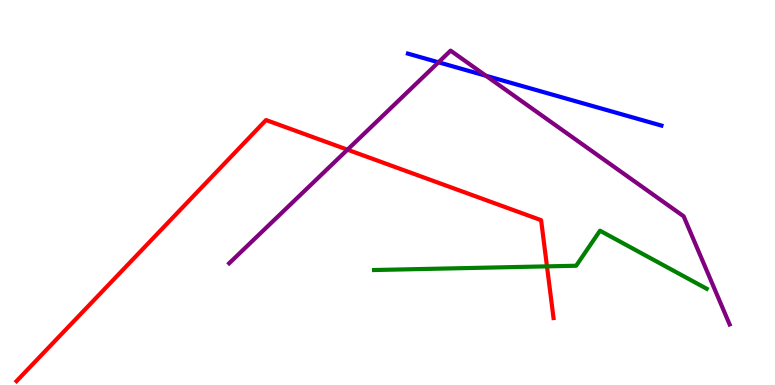[{'lines': ['blue', 'red'], 'intersections': []}, {'lines': ['green', 'red'], 'intersections': [{'x': 7.06, 'y': 3.08}]}, {'lines': ['purple', 'red'], 'intersections': [{'x': 4.48, 'y': 6.11}]}, {'lines': ['blue', 'green'], 'intersections': []}, {'lines': ['blue', 'purple'], 'intersections': [{'x': 5.66, 'y': 8.38}, {'x': 6.27, 'y': 8.03}]}, {'lines': ['green', 'purple'], 'intersections': []}]